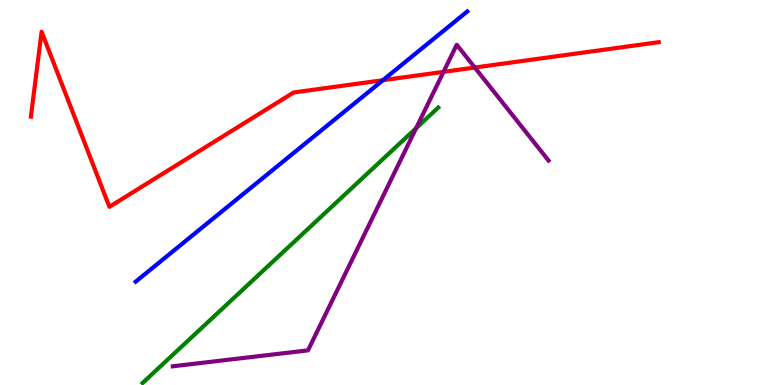[{'lines': ['blue', 'red'], 'intersections': [{'x': 4.94, 'y': 7.92}]}, {'lines': ['green', 'red'], 'intersections': []}, {'lines': ['purple', 'red'], 'intersections': [{'x': 5.72, 'y': 8.13}, {'x': 6.13, 'y': 8.25}]}, {'lines': ['blue', 'green'], 'intersections': []}, {'lines': ['blue', 'purple'], 'intersections': []}, {'lines': ['green', 'purple'], 'intersections': [{'x': 5.37, 'y': 6.67}]}]